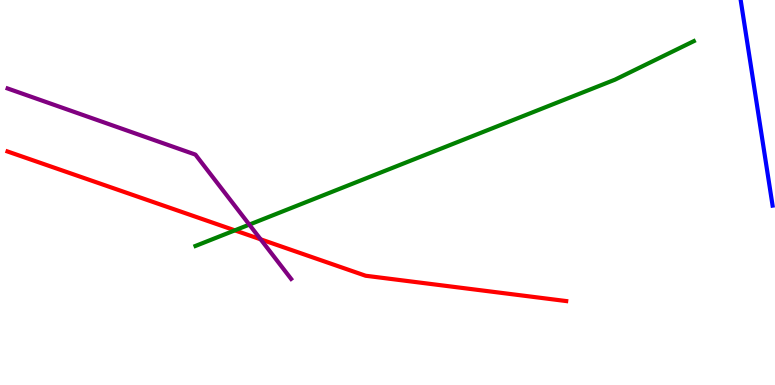[{'lines': ['blue', 'red'], 'intersections': []}, {'lines': ['green', 'red'], 'intersections': [{'x': 3.03, 'y': 4.02}]}, {'lines': ['purple', 'red'], 'intersections': [{'x': 3.36, 'y': 3.78}]}, {'lines': ['blue', 'green'], 'intersections': []}, {'lines': ['blue', 'purple'], 'intersections': []}, {'lines': ['green', 'purple'], 'intersections': [{'x': 3.22, 'y': 4.17}]}]